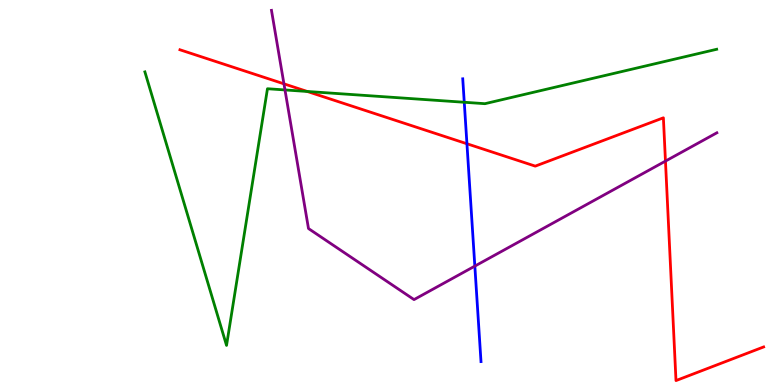[{'lines': ['blue', 'red'], 'intersections': [{'x': 6.02, 'y': 6.27}]}, {'lines': ['green', 'red'], 'intersections': [{'x': 3.96, 'y': 7.62}]}, {'lines': ['purple', 'red'], 'intersections': [{'x': 3.66, 'y': 7.82}, {'x': 8.59, 'y': 5.82}]}, {'lines': ['blue', 'green'], 'intersections': [{'x': 5.99, 'y': 7.34}]}, {'lines': ['blue', 'purple'], 'intersections': [{'x': 6.13, 'y': 3.09}]}, {'lines': ['green', 'purple'], 'intersections': [{'x': 3.68, 'y': 7.66}]}]